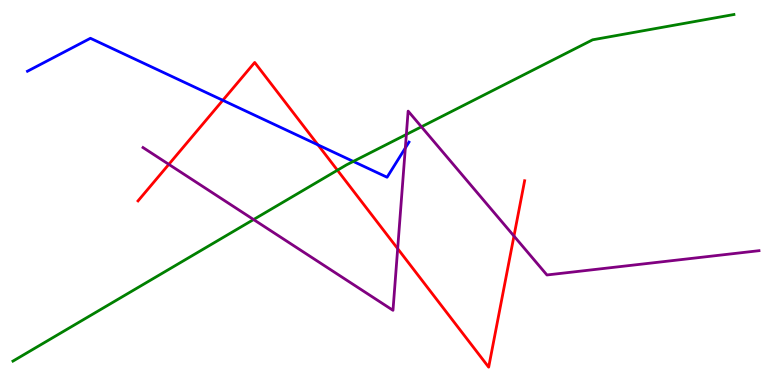[{'lines': ['blue', 'red'], 'intersections': [{'x': 2.88, 'y': 7.39}, {'x': 4.1, 'y': 6.24}]}, {'lines': ['green', 'red'], 'intersections': [{'x': 4.35, 'y': 5.58}]}, {'lines': ['purple', 'red'], 'intersections': [{'x': 2.18, 'y': 5.73}, {'x': 5.13, 'y': 3.54}, {'x': 6.63, 'y': 3.87}]}, {'lines': ['blue', 'green'], 'intersections': [{'x': 4.56, 'y': 5.81}]}, {'lines': ['blue', 'purple'], 'intersections': [{'x': 5.23, 'y': 6.16}]}, {'lines': ['green', 'purple'], 'intersections': [{'x': 3.27, 'y': 4.3}, {'x': 5.24, 'y': 6.51}, {'x': 5.44, 'y': 6.71}]}]